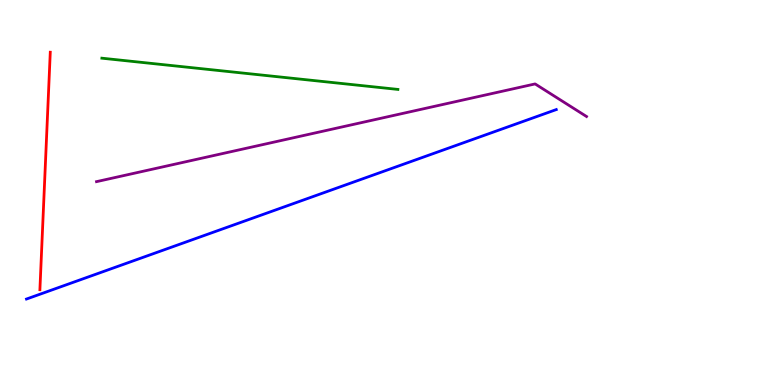[{'lines': ['blue', 'red'], 'intersections': []}, {'lines': ['green', 'red'], 'intersections': []}, {'lines': ['purple', 'red'], 'intersections': []}, {'lines': ['blue', 'green'], 'intersections': []}, {'lines': ['blue', 'purple'], 'intersections': []}, {'lines': ['green', 'purple'], 'intersections': []}]